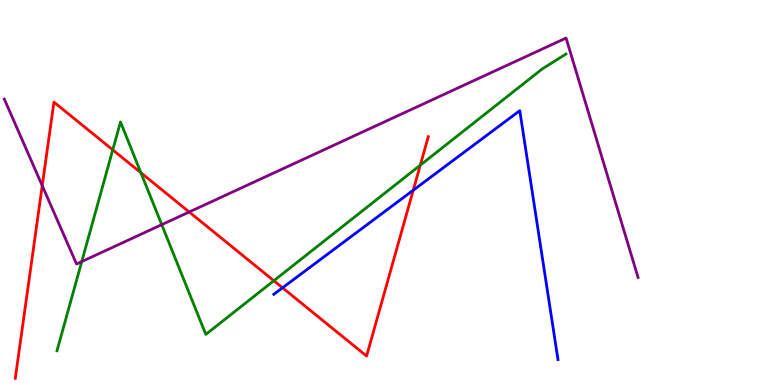[{'lines': ['blue', 'red'], 'intersections': [{'x': 3.65, 'y': 2.52}, {'x': 5.33, 'y': 5.06}]}, {'lines': ['green', 'red'], 'intersections': [{'x': 1.45, 'y': 6.11}, {'x': 1.82, 'y': 5.51}, {'x': 3.53, 'y': 2.71}, {'x': 5.42, 'y': 5.71}]}, {'lines': ['purple', 'red'], 'intersections': [{'x': 0.545, 'y': 5.18}, {'x': 2.44, 'y': 4.49}]}, {'lines': ['blue', 'green'], 'intersections': []}, {'lines': ['blue', 'purple'], 'intersections': []}, {'lines': ['green', 'purple'], 'intersections': [{'x': 1.05, 'y': 3.21}, {'x': 2.09, 'y': 4.16}]}]